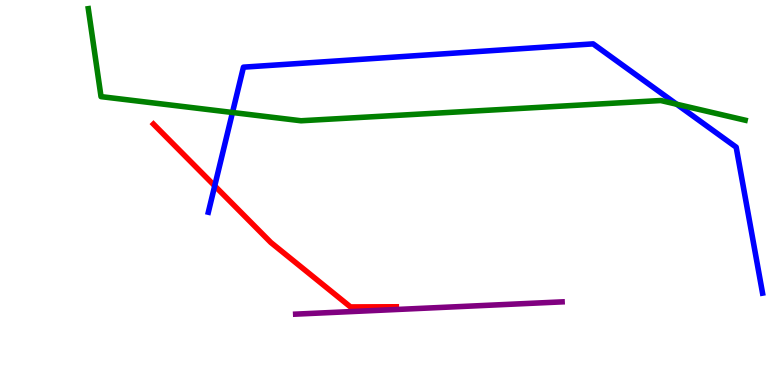[{'lines': ['blue', 'red'], 'intersections': [{'x': 2.77, 'y': 5.17}]}, {'lines': ['green', 'red'], 'intersections': []}, {'lines': ['purple', 'red'], 'intersections': []}, {'lines': ['blue', 'green'], 'intersections': [{'x': 3.0, 'y': 7.08}, {'x': 8.73, 'y': 7.29}]}, {'lines': ['blue', 'purple'], 'intersections': []}, {'lines': ['green', 'purple'], 'intersections': []}]